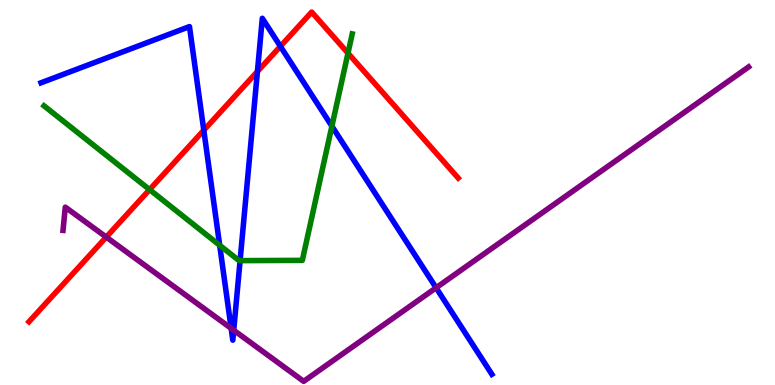[{'lines': ['blue', 'red'], 'intersections': [{'x': 2.63, 'y': 6.62}, {'x': 3.32, 'y': 8.14}, {'x': 3.62, 'y': 8.8}]}, {'lines': ['green', 'red'], 'intersections': [{'x': 1.93, 'y': 5.07}, {'x': 4.49, 'y': 8.62}]}, {'lines': ['purple', 'red'], 'intersections': [{'x': 1.37, 'y': 3.84}]}, {'lines': ['blue', 'green'], 'intersections': [{'x': 2.83, 'y': 3.63}, {'x': 3.1, 'y': 3.23}, {'x': 4.28, 'y': 6.72}]}, {'lines': ['blue', 'purple'], 'intersections': [{'x': 2.98, 'y': 1.47}, {'x': 3.02, 'y': 1.42}, {'x': 5.63, 'y': 2.53}]}, {'lines': ['green', 'purple'], 'intersections': []}]